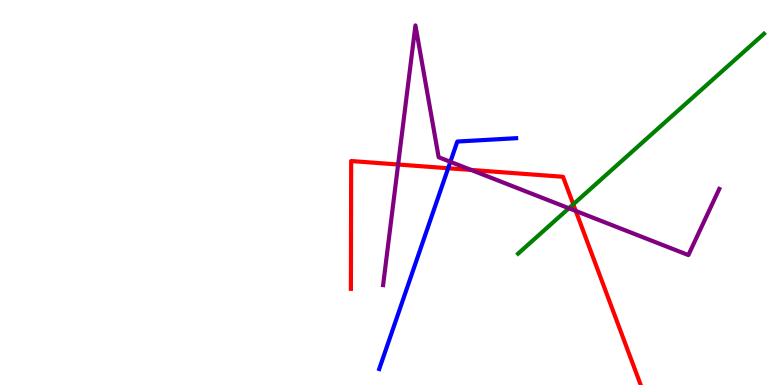[{'lines': ['blue', 'red'], 'intersections': [{'x': 5.78, 'y': 5.63}]}, {'lines': ['green', 'red'], 'intersections': [{'x': 7.4, 'y': 4.69}]}, {'lines': ['purple', 'red'], 'intersections': [{'x': 5.14, 'y': 5.73}, {'x': 6.08, 'y': 5.59}, {'x': 7.43, 'y': 4.52}]}, {'lines': ['blue', 'green'], 'intersections': []}, {'lines': ['blue', 'purple'], 'intersections': [{'x': 5.81, 'y': 5.8}]}, {'lines': ['green', 'purple'], 'intersections': [{'x': 7.34, 'y': 4.59}]}]